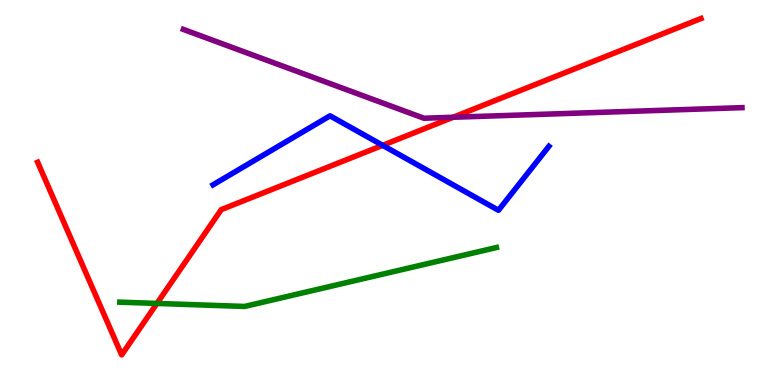[{'lines': ['blue', 'red'], 'intersections': [{'x': 4.94, 'y': 6.23}]}, {'lines': ['green', 'red'], 'intersections': [{'x': 2.02, 'y': 2.12}]}, {'lines': ['purple', 'red'], 'intersections': [{'x': 5.85, 'y': 6.95}]}, {'lines': ['blue', 'green'], 'intersections': []}, {'lines': ['blue', 'purple'], 'intersections': []}, {'lines': ['green', 'purple'], 'intersections': []}]